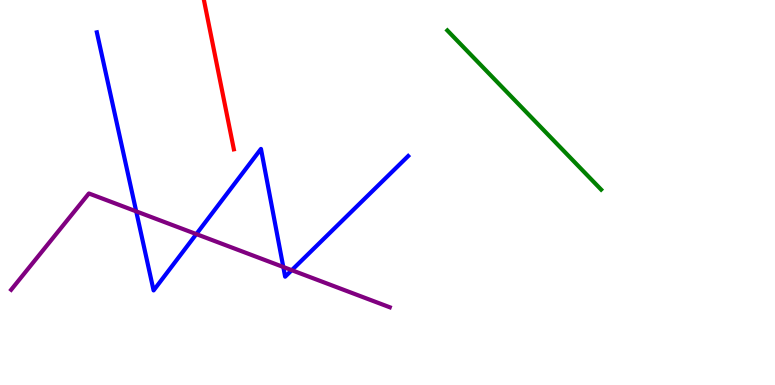[{'lines': ['blue', 'red'], 'intersections': []}, {'lines': ['green', 'red'], 'intersections': []}, {'lines': ['purple', 'red'], 'intersections': []}, {'lines': ['blue', 'green'], 'intersections': []}, {'lines': ['blue', 'purple'], 'intersections': [{'x': 1.76, 'y': 4.51}, {'x': 2.53, 'y': 3.92}, {'x': 3.66, 'y': 3.07}, {'x': 3.76, 'y': 2.98}]}, {'lines': ['green', 'purple'], 'intersections': []}]